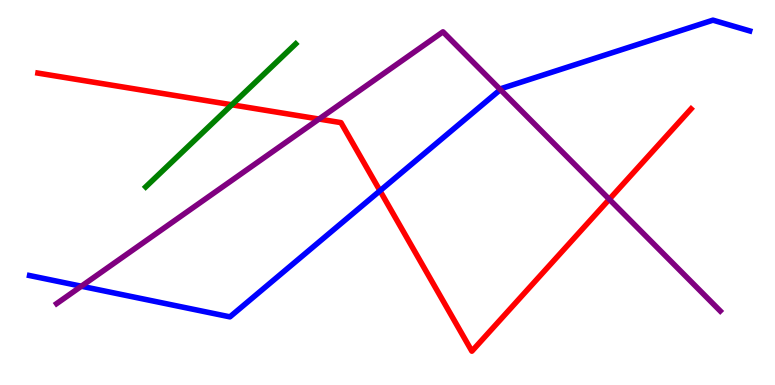[{'lines': ['blue', 'red'], 'intersections': [{'x': 4.9, 'y': 5.04}]}, {'lines': ['green', 'red'], 'intersections': [{'x': 2.99, 'y': 7.28}]}, {'lines': ['purple', 'red'], 'intersections': [{'x': 4.12, 'y': 6.91}, {'x': 7.86, 'y': 4.82}]}, {'lines': ['blue', 'green'], 'intersections': []}, {'lines': ['blue', 'purple'], 'intersections': [{'x': 1.05, 'y': 2.57}, {'x': 6.46, 'y': 7.67}]}, {'lines': ['green', 'purple'], 'intersections': []}]